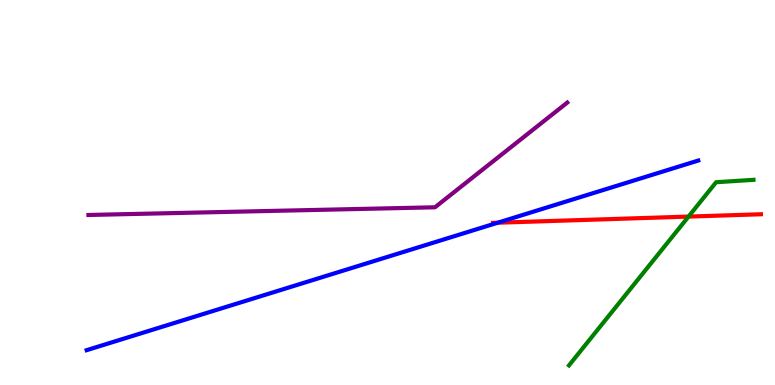[{'lines': ['blue', 'red'], 'intersections': [{'x': 6.42, 'y': 4.22}]}, {'lines': ['green', 'red'], 'intersections': [{'x': 8.88, 'y': 4.37}]}, {'lines': ['purple', 'red'], 'intersections': []}, {'lines': ['blue', 'green'], 'intersections': []}, {'lines': ['blue', 'purple'], 'intersections': []}, {'lines': ['green', 'purple'], 'intersections': []}]